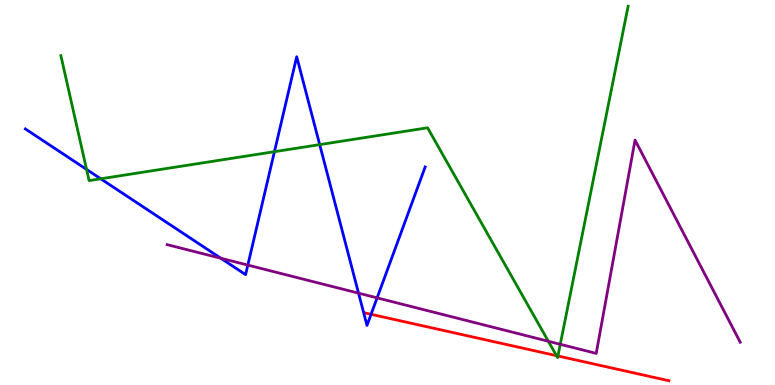[{'lines': ['blue', 'red'], 'intersections': [{'x': 4.79, 'y': 1.84}]}, {'lines': ['green', 'red'], 'intersections': [{'x': 7.18, 'y': 0.762}, {'x': 7.2, 'y': 0.754}]}, {'lines': ['purple', 'red'], 'intersections': []}, {'lines': ['blue', 'green'], 'intersections': [{'x': 1.12, 'y': 5.6}, {'x': 1.3, 'y': 5.36}, {'x': 3.54, 'y': 6.06}, {'x': 4.13, 'y': 6.24}]}, {'lines': ['blue', 'purple'], 'intersections': [{'x': 2.85, 'y': 3.29}, {'x': 3.2, 'y': 3.11}, {'x': 4.63, 'y': 2.39}, {'x': 4.87, 'y': 2.26}]}, {'lines': ['green', 'purple'], 'intersections': [{'x': 7.08, 'y': 1.14}, {'x': 7.23, 'y': 1.06}]}]